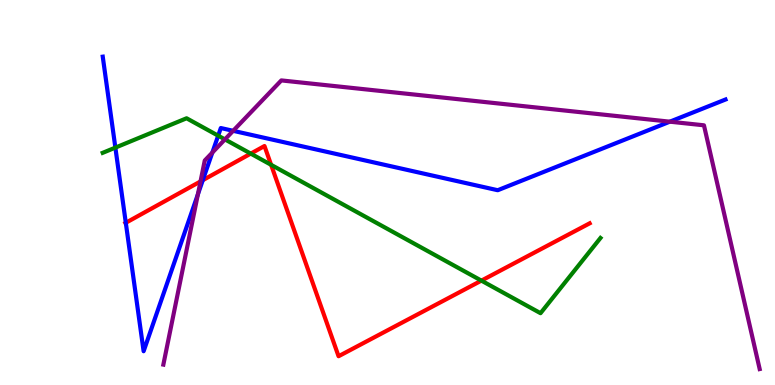[{'lines': ['blue', 'red'], 'intersections': [{'x': 1.62, 'y': 4.21}, {'x': 2.62, 'y': 5.32}]}, {'lines': ['green', 'red'], 'intersections': [{'x': 3.24, 'y': 6.01}, {'x': 3.5, 'y': 5.72}, {'x': 6.21, 'y': 2.71}]}, {'lines': ['purple', 'red'], 'intersections': [{'x': 2.59, 'y': 5.29}]}, {'lines': ['blue', 'green'], 'intersections': [{'x': 1.49, 'y': 6.17}, {'x': 2.82, 'y': 6.48}]}, {'lines': ['blue', 'purple'], 'intersections': [{'x': 2.55, 'y': 4.95}, {'x': 2.74, 'y': 6.04}, {'x': 3.01, 'y': 6.6}, {'x': 8.64, 'y': 6.84}]}, {'lines': ['green', 'purple'], 'intersections': [{'x': 2.9, 'y': 6.38}]}]